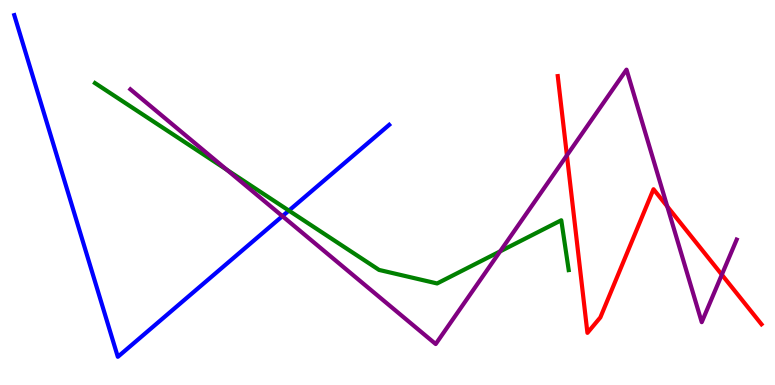[{'lines': ['blue', 'red'], 'intersections': []}, {'lines': ['green', 'red'], 'intersections': []}, {'lines': ['purple', 'red'], 'intersections': [{'x': 7.31, 'y': 5.96}, {'x': 8.61, 'y': 4.64}, {'x': 9.31, 'y': 2.87}]}, {'lines': ['blue', 'green'], 'intersections': [{'x': 3.73, 'y': 4.53}]}, {'lines': ['blue', 'purple'], 'intersections': [{'x': 3.64, 'y': 4.39}]}, {'lines': ['green', 'purple'], 'intersections': [{'x': 2.93, 'y': 5.59}, {'x': 6.45, 'y': 3.47}]}]